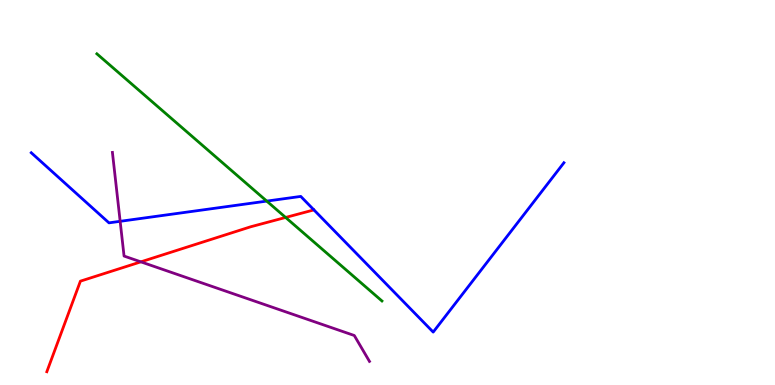[{'lines': ['blue', 'red'], 'intersections': []}, {'lines': ['green', 'red'], 'intersections': [{'x': 3.69, 'y': 4.35}]}, {'lines': ['purple', 'red'], 'intersections': [{'x': 1.82, 'y': 3.2}]}, {'lines': ['blue', 'green'], 'intersections': [{'x': 3.44, 'y': 4.78}]}, {'lines': ['blue', 'purple'], 'intersections': [{'x': 1.55, 'y': 4.25}]}, {'lines': ['green', 'purple'], 'intersections': []}]